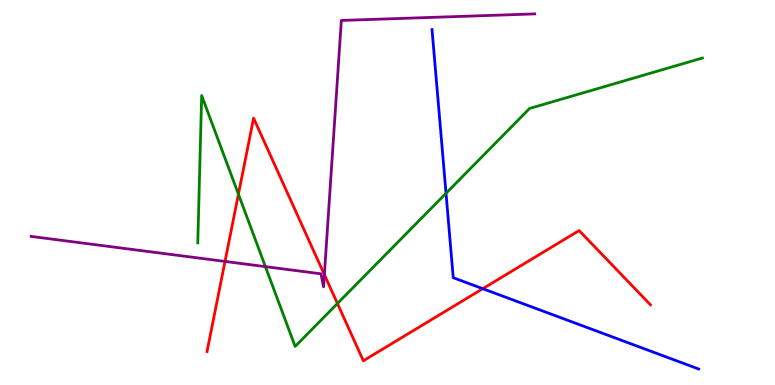[{'lines': ['blue', 'red'], 'intersections': [{'x': 6.23, 'y': 2.5}]}, {'lines': ['green', 'red'], 'intersections': [{'x': 3.08, 'y': 4.96}, {'x': 4.35, 'y': 2.12}]}, {'lines': ['purple', 'red'], 'intersections': [{'x': 2.9, 'y': 3.21}, {'x': 4.19, 'y': 2.87}]}, {'lines': ['blue', 'green'], 'intersections': [{'x': 5.76, 'y': 4.98}]}, {'lines': ['blue', 'purple'], 'intersections': []}, {'lines': ['green', 'purple'], 'intersections': [{'x': 3.42, 'y': 3.07}]}]